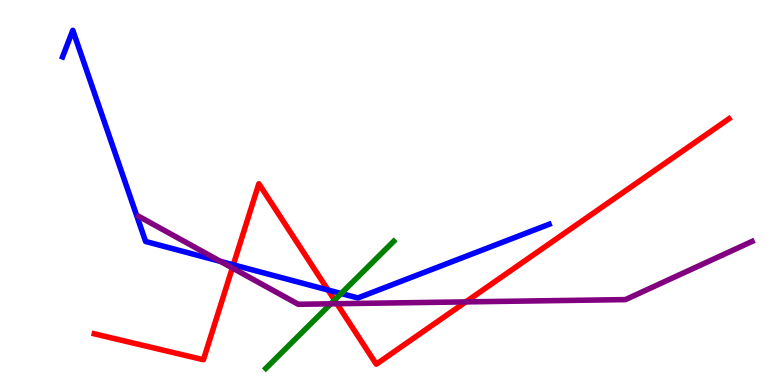[{'lines': ['blue', 'red'], 'intersections': [{'x': 3.01, 'y': 3.12}, {'x': 4.23, 'y': 2.47}]}, {'lines': ['green', 'red'], 'intersections': [{'x': 4.32, 'y': 2.21}]}, {'lines': ['purple', 'red'], 'intersections': [{'x': 3.0, 'y': 3.04}, {'x': 4.35, 'y': 2.11}, {'x': 6.01, 'y': 2.16}]}, {'lines': ['blue', 'green'], 'intersections': [{'x': 4.4, 'y': 2.38}]}, {'lines': ['blue', 'purple'], 'intersections': [{'x': 2.84, 'y': 3.21}]}, {'lines': ['green', 'purple'], 'intersections': [{'x': 4.27, 'y': 2.11}]}]